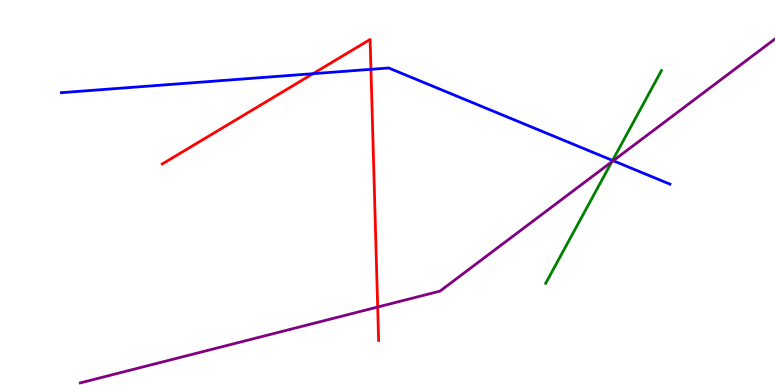[{'lines': ['blue', 'red'], 'intersections': [{'x': 4.04, 'y': 8.09}, {'x': 4.79, 'y': 8.2}]}, {'lines': ['green', 'red'], 'intersections': []}, {'lines': ['purple', 'red'], 'intersections': [{'x': 4.87, 'y': 2.03}]}, {'lines': ['blue', 'green'], 'intersections': [{'x': 7.9, 'y': 5.83}]}, {'lines': ['blue', 'purple'], 'intersections': [{'x': 7.91, 'y': 5.83}]}, {'lines': ['green', 'purple'], 'intersections': [{'x': 7.89, 'y': 5.8}]}]